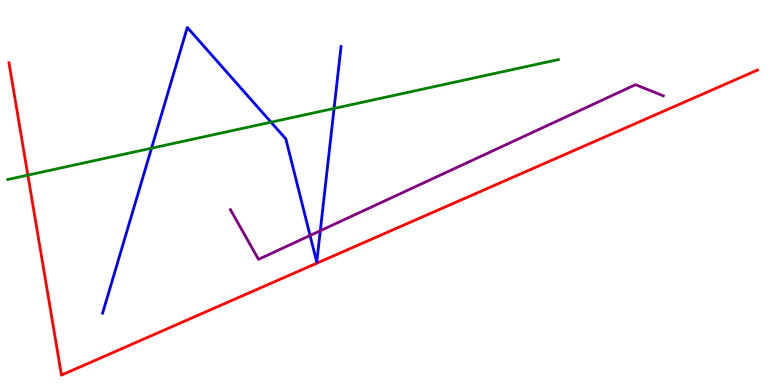[{'lines': ['blue', 'red'], 'intersections': []}, {'lines': ['green', 'red'], 'intersections': [{'x': 0.359, 'y': 5.45}]}, {'lines': ['purple', 'red'], 'intersections': []}, {'lines': ['blue', 'green'], 'intersections': [{'x': 1.95, 'y': 6.15}, {'x': 3.5, 'y': 6.83}, {'x': 4.31, 'y': 7.18}]}, {'lines': ['blue', 'purple'], 'intersections': [{'x': 4.0, 'y': 3.88}, {'x': 4.13, 'y': 4.01}]}, {'lines': ['green', 'purple'], 'intersections': []}]